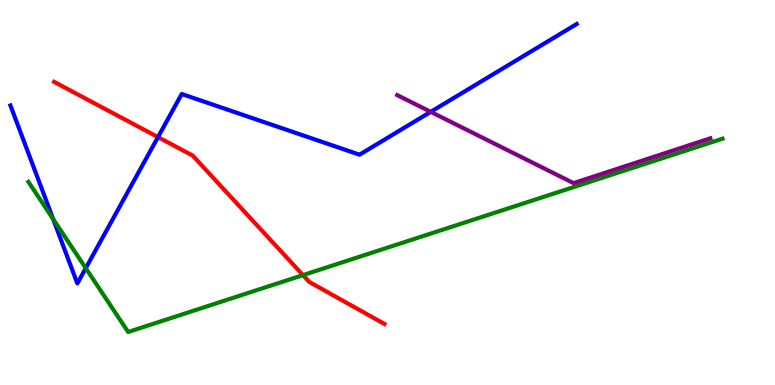[{'lines': ['blue', 'red'], 'intersections': [{'x': 2.04, 'y': 6.44}]}, {'lines': ['green', 'red'], 'intersections': [{'x': 3.91, 'y': 2.85}]}, {'lines': ['purple', 'red'], 'intersections': []}, {'lines': ['blue', 'green'], 'intersections': [{'x': 0.686, 'y': 4.31}, {'x': 1.11, 'y': 3.03}]}, {'lines': ['blue', 'purple'], 'intersections': [{'x': 5.56, 'y': 7.09}]}, {'lines': ['green', 'purple'], 'intersections': []}]